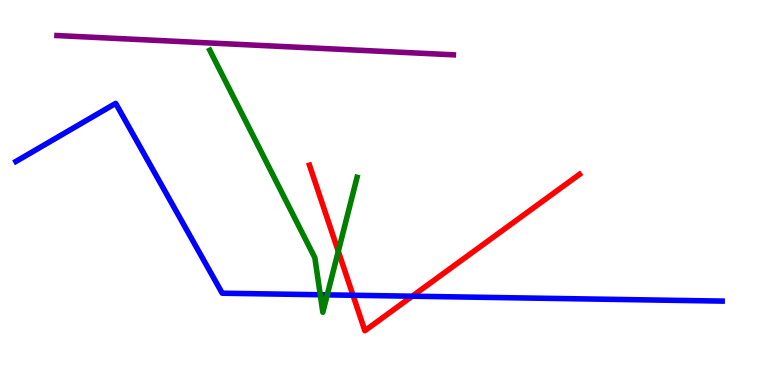[{'lines': ['blue', 'red'], 'intersections': [{'x': 4.55, 'y': 2.33}, {'x': 5.32, 'y': 2.31}]}, {'lines': ['green', 'red'], 'intersections': [{'x': 4.37, 'y': 3.47}]}, {'lines': ['purple', 'red'], 'intersections': []}, {'lines': ['blue', 'green'], 'intersections': [{'x': 4.13, 'y': 2.34}, {'x': 4.22, 'y': 2.34}]}, {'lines': ['blue', 'purple'], 'intersections': []}, {'lines': ['green', 'purple'], 'intersections': []}]